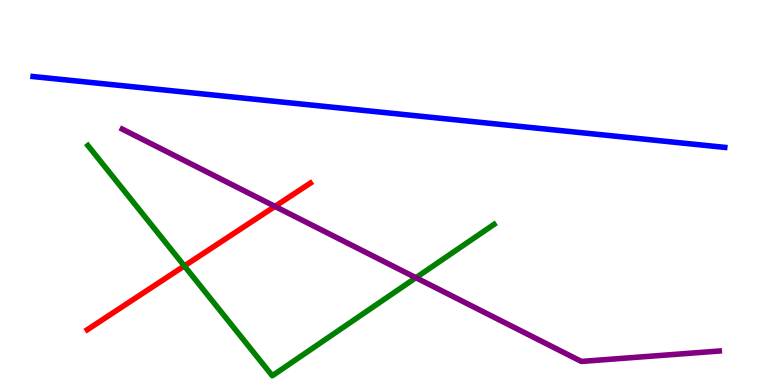[{'lines': ['blue', 'red'], 'intersections': []}, {'lines': ['green', 'red'], 'intersections': [{'x': 2.38, 'y': 3.09}]}, {'lines': ['purple', 'red'], 'intersections': [{'x': 3.55, 'y': 4.64}]}, {'lines': ['blue', 'green'], 'intersections': []}, {'lines': ['blue', 'purple'], 'intersections': []}, {'lines': ['green', 'purple'], 'intersections': [{'x': 5.37, 'y': 2.79}]}]